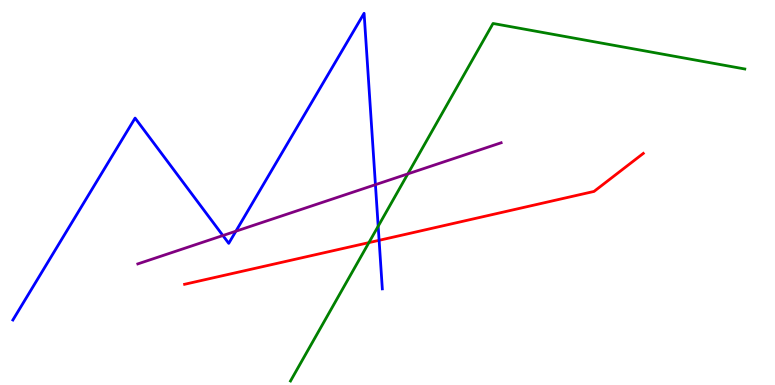[{'lines': ['blue', 'red'], 'intersections': [{'x': 4.89, 'y': 3.76}]}, {'lines': ['green', 'red'], 'intersections': [{'x': 4.76, 'y': 3.7}]}, {'lines': ['purple', 'red'], 'intersections': []}, {'lines': ['blue', 'green'], 'intersections': [{'x': 4.88, 'y': 4.12}]}, {'lines': ['blue', 'purple'], 'intersections': [{'x': 2.88, 'y': 3.88}, {'x': 3.04, 'y': 3.99}, {'x': 4.84, 'y': 5.2}]}, {'lines': ['green', 'purple'], 'intersections': [{'x': 5.26, 'y': 5.48}]}]